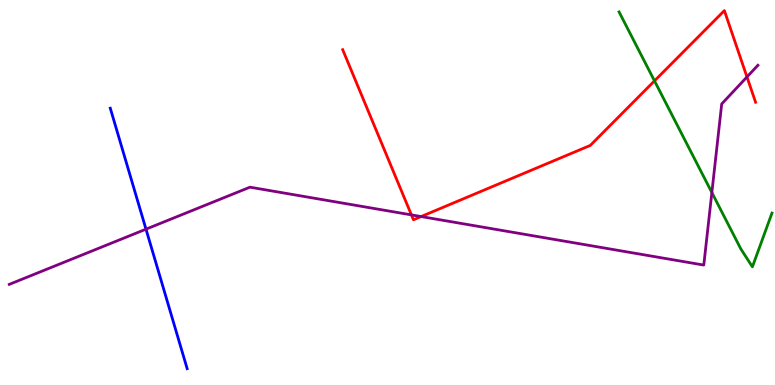[{'lines': ['blue', 'red'], 'intersections': []}, {'lines': ['green', 'red'], 'intersections': [{'x': 8.45, 'y': 7.9}]}, {'lines': ['purple', 'red'], 'intersections': [{'x': 5.31, 'y': 4.42}, {'x': 5.43, 'y': 4.38}, {'x': 9.64, 'y': 8.0}]}, {'lines': ['blue', 'green'], 'intersections': []}, {'lines': ['blue', 'purple'], 'intersections': [{'x': 1.88, 'y': 4.05}]}, {'lines': ['green', 'purple'], 'intersections': [{'x': 9.19, 'y': 5.0}]}]